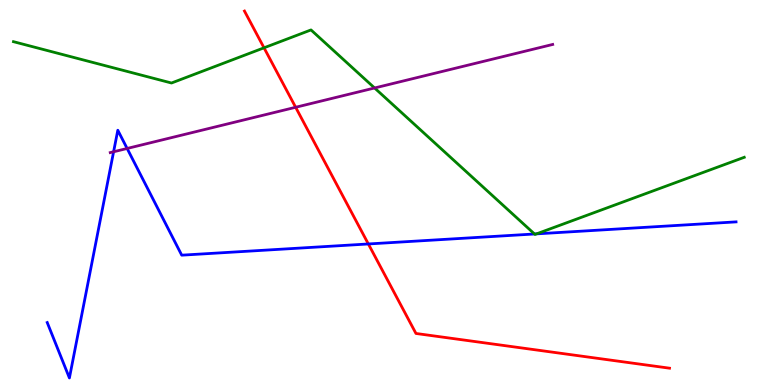[{'lines': ['blue', 'red'], 'intersections': [{'x': 4.75, 'y': 3.66}]}, {'lines': ['green', 'red'], 'intersections': [{'x': 3.41, 'y': 8.76}]}, {'lines': ['purple', 'red'], 'intersections': [{'x': 3.81, 'y': 7.21}]}, {'lines': ['blue', 'green'], 'intersections': [{'x': 6.9, 'y': 3.92}, {'x': 6.92, 'y': 3.93}]}, {'lines': ['blue', 'purple'], 'intersections': [{'x': 1.47, 'y': 6.06}, {'x': 1.64, 'y': 6.14}]}, {'lines': ['green', 'purple'], 'intersections': [{'x': 4.83, 'y': 7.71}]}]